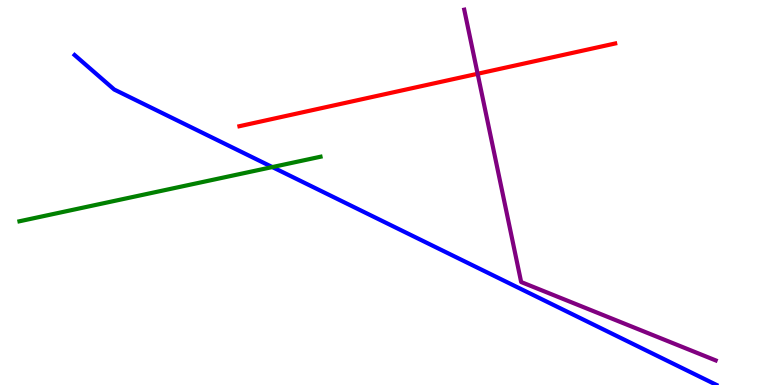[{'lines': ['blue', 'red'], 'intersections': []}, {'lines': ['green', 'red'], 'intersections': []}, {'lines': ['purple', 'red'], 'intersections': [{'x': 6.16, 'y': 8.08}]}, {'lines': ['blue', 'green'], 'intersections': [{'x': 3.51, 'y': 5.66}]}, {'lines': ['blue', 'purple'], 'intersections': []}, {'lines': ['green', 'purple'], 'intersections': []}]